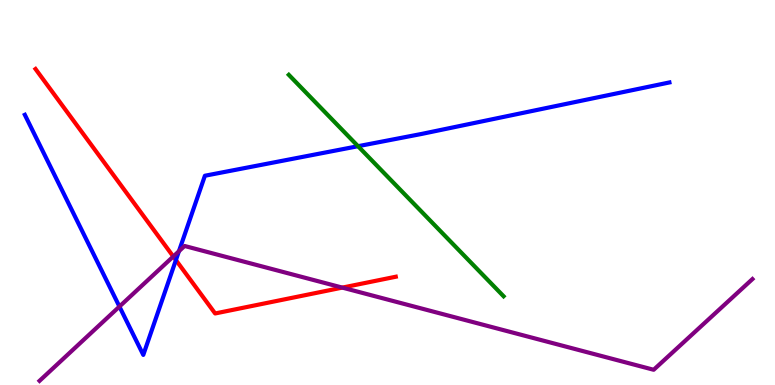[{'lines': ['blue', 'red'], 'intersections': [{'x': 2.27, 'y': 3.24}]}, {'lines': ['green', 'red'], 'intersections': []}, {'lines': ['purple', 'red'], 'intersections': [{'x': 2.24, 'y': 3.34}, {'x': 4.42, 'y': 2.53}]}, {'lines': ['blue', 'green'], 'intersections': [{'x': 4.62, 'y': 6.2}]}, {'lines': ['blue', 'purple'], 'intersections': [{'x': 1.54, 'y': 2.04}, {'x': 2.31, 'y': 3.48}]}, {'lines': ['green', 'purple'], 'intersections': []}]